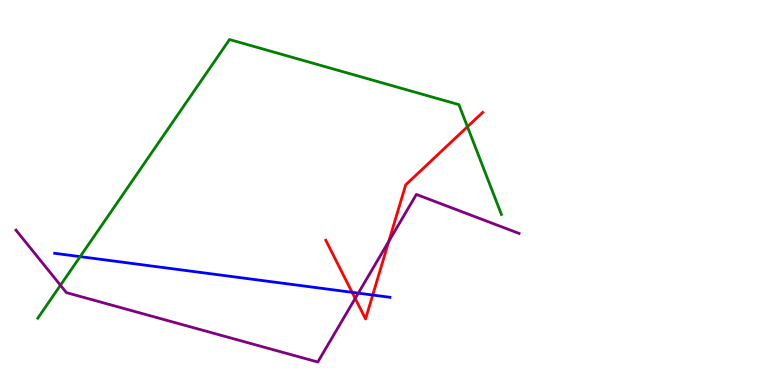[{'lines': ['blue', 'red'], 'intersections': [{'x': 4.54, 'y': 2.41}, {'x': 4.81, 'y': 2.34}]}, {'lines': ['green', 'red'], 'intersections': [{'x': 6.03, 'y': 6.71}]}, {'lines': ['purple', 'red'], 'intersections': [{'x': 4.58, 'y': 2.25}, {'x': 5.02, 'y': 3.73}]}, {'lines': ['blue', 'green'], 'intersections': [{'x': 1.03, 'y': 3.33}]}, {'lines': ['blue', 'purple'], 'intersections': [{'x': 4.62, 'y': 2.39}]}, {'lines': ['green', 'purple'], 'intersections': [{'x': 0.78, 'y': 2.59}]}]